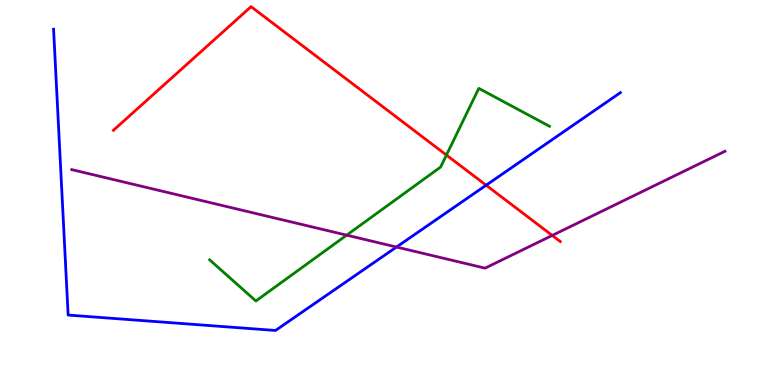[{'lines': ['blue', 'red'], 'intersections': [{'x': 6.27, 'y': 5.19}]}, {'lines': ['green', 'red'], 'intersections': [{'x': 5.76, 'y': 5.97}]}, {'lines': ['purple', 'red'], 'intersections': [{'x': 7.13, 'y': 3.88}]}, {'lines': ['blue', 'green'], 'intersections': []}, {'lines': ['blue', 'purple'], 'intersections': [{'x': 5.12, 'y': 3.58}]}, {'lines': ['green', 'purple'], 'intersections': [{'x': 4.47, 'y': 3.89}]}]